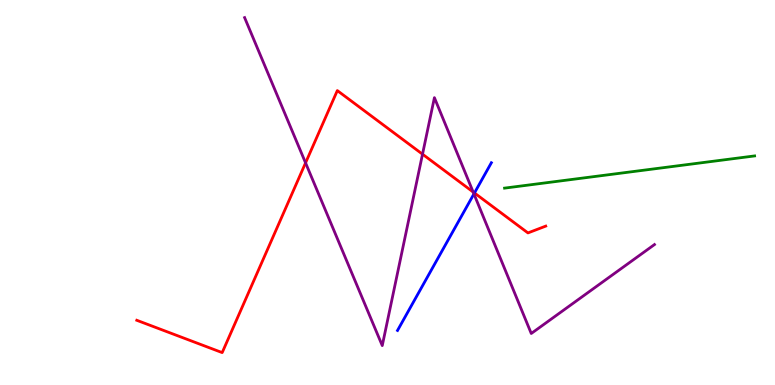[{'lines': ['blue', 'red'], 'intersections': [{'x': 6.12, 'y': 4.99}]}, {'lines': ['green', 'red'], 'intersections': []}, {'lines': ['purple', 'red'], 'intersections': [{'x': 3.94, 'y': 5.77}, {'x': 5.45, 'y': 5.99}, {'x': 6.11, 'y': 5.01}]}, {'lines': ['blue', 'green'], 'intersections': []}, {'lines': ['blue', 'purple'], 'intersections': [{'x': 6.12, 'y': 4.96}]}, {'lines': ['green', 'purple'], 'intersections': []}]